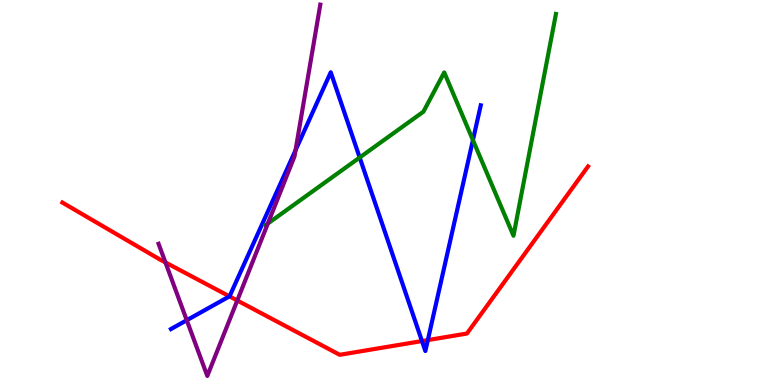[{'lines': ['blue', 'red'], 'intersections': [{'x': 2.96, 'y': 2.3}, {'x': 5.44, 'y': 1.14}, {'x': 5.52, 'y': 1.17}]}, {'lines': ['green', 'red'], 'intersections': []}, {'lines': ['purple', 'red'], 'intersections': [{'x': 2.13, 'y': 3.18}, {'x': 3.06, 'y': 2.19}]}, {'lines': ['blue', 'green'], 'intersections': [{'x': 4.64, 'y': 5.91}, {'x': 6.1, 'y': 6.36}]}, {'lines': ['blue', 'purple'], 'intersections': [{'x': 2.41, 'y': 1.68}, {'x': 3.81, 'y': 6.1}]}, {'lines': ['green', 'purple'], 'intersections': [{'x': 3.46, 'y': 4.19}]}]